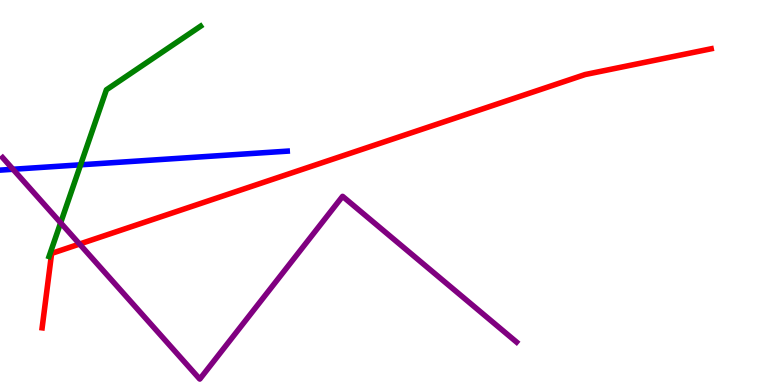[{'lines': ['blue', 'red'], 'intersections': []}, {'lines': ['green', 'red'], 'intersections': []}, {'lines': ['purple', 'red'], 'intersections': [{'x': 1.03, 'y': 3.66}]}, {'lines': ['blue', 'green'], 'intersections': [{'x': 1.04, 'y': 5.72}]}, {'lines': ['blue', 'purple'], 'intersections': [{'x': 0.168, 'y': 5.6}]}, {'lines': ['green', 'purple'], 'intersections': [{'x': 0.782, 'y': 4.21}]}]